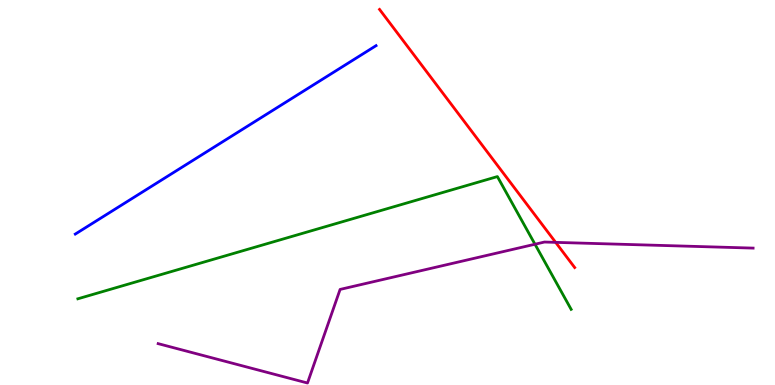[{'lines': ['blue', 'red'], 'intersections': []}, {'lines': ['green', 'red'], 'intersections': []}, {'lines': ['purple', 'red'], 'intersections': [{'x': 7.17, 'y': 3.7}]}, {'lines': ['blue', 'green'], 'intersections': []}, {'lines': ['blue', 'purple'], 'intersections': []}, {'lines': ['green', 'purple'], 'intersections': [{'x': 6.9, 'y': 3.66}]}]